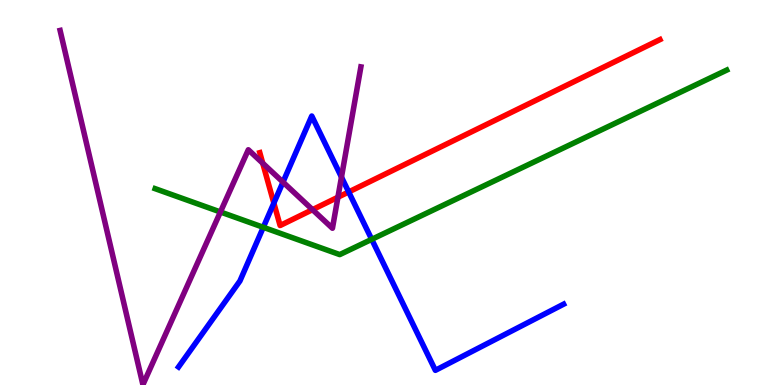[{'lines': ['blue', 'red'], 'intersections': [{'x': 3.53, 'y': 4.73}, {'x': 4.5, 'y': 5.01}]}, {'lines': ['green', 'red'], 'intersections': []}, {'lines': ['purple', 'red'], 'intersections': [{'x': 3.39, 'y': 5.76}, {'x': 4.03, 'y': 4.55}, {'x': 4.36, 'y': 4.88}]}, {'lines': ['blue', 'green'], 'intersections': [{'x': 3.4, 'y': 4.1}, {'x': 4.8, 'y': 3.78}]}, {'lines': ['blue', 'purple'], 'intersections': [{'x': 3.65, 'y': 5.27}, {'x': 4.41, 'y': 5.4}]}, {'lines': ['green', 'purple'], 'intersections': [{'x': 2.84, 'y': 4.49}]}]